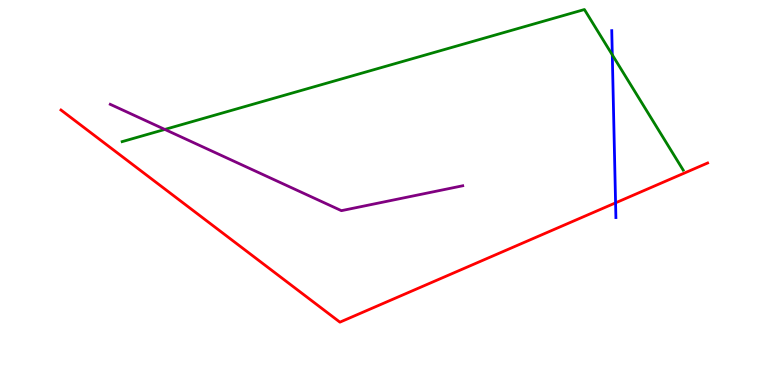[{'lines': ['blue', 'red'], 'intersections': [{'x': 7.94, 'y': 4.73}]}, {'lines': ['green', 'red'], 'intersections': []}, {'lines': ['purple', 'red'], 'intersections': []}, {'lines': ['blue', 'green'], 'intersections': [{'x': 7.9, 'y': 8.58}]}, {'lines': ['blue', 'purple'], 'intersections': []}, {'lines': ['green', 'purple'], 'intersections': [{'x': 2.13, 'y': 6.64}]}]